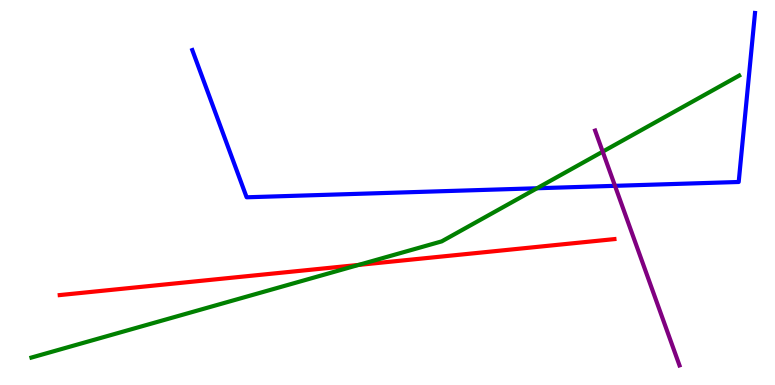[{'lines': ['blue', 'red'], 'intersections': []}, {'lines': ['green', 'red'], 'intersections': [{'x': 4.63, 'y': 3.12}]}, {'lines': ['purple', 'red'], 'intersections': []}, {'lines': ['blue', 'green'], 'intersections': [{'x': 6.93, 'y': 5.11}]}, {'lines': ['blue', 'purple'], 'intersections': [{'x': 7.94, 'y': 5.17}]}, {'lines': ['green', 'purple'], 'intersections': [{'x': 7.78, 'y': 6.06}]}]